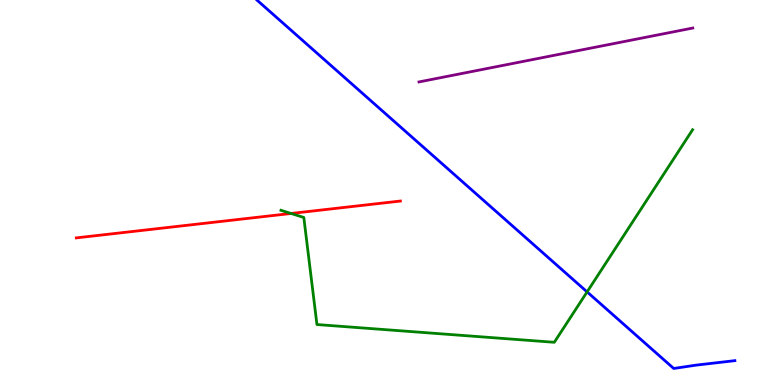[{'lines': ['blue', 'red'], 'intersections': []}, {'lines': ['green', 'red'], 'intersections': [{'x': 3.76, 'y': 4.46}]}, {'lines': ['purple', 'red'], 'intersections': []}, {'lines': ['blue', 'green'], 'intersections': [{'x': 7.58, 'y': 2.42}]}, {'lines': ['blue', 'purple'], 'intersections': []}, {'lines': ['green', 'purple'], 'intersections': []}]